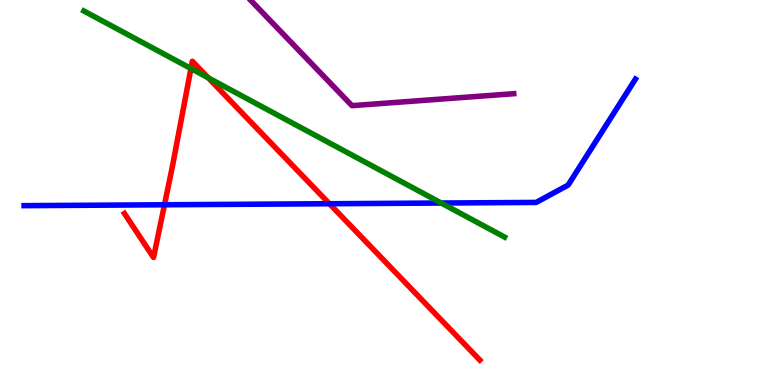[{'lines': ['blue', 'red'], 'intersections': [{'x': 2.12, 'y': 4.68}, {'x': 4.25, 'y': 4.71}]}, {'lines': ['green', 'red'], 'intersections': [{'x': 2.46, 'y': 8.22}, {'x': 2.69, 'y': 7.98}]}, {'lines': ['purple', 'red'], 'intersections': []}, {'lines': ['blue', 'green'], 'intersections': [{'x': 5.69, 'y': 4.73}]}, {'lines': ['blue', 'purple'], 'intersections': []}, {'lines': ['green', 'purple'], 'intersections': []}]